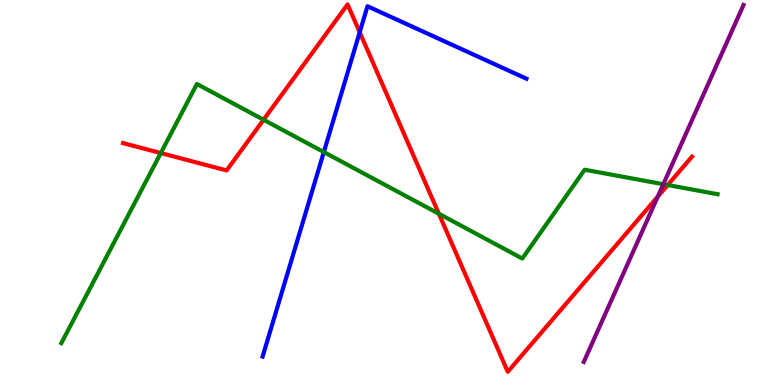[{'lines': ['blue', 'red'], 'intersections': [{'x': 4.64, 'y': 9.16}]}, {'lines': ['green', 'red'], 'intersections': [{'x': 2.07, 'y': 6.02}, {'x': 3.4, 'y': 6.89}, {'x': 5.66, 'y': 4.45}, {'x': 8.62, 'y': 5.19}]}, {'lines': ['purple', 'red'], 'intersections': [{'x': 8.49, 'y': 4.89}]}, {'lines': ['blue', 'green'], 'intersections': [{'x': 4.18, 'y': 6.05}]}, {'lines': ['blue', 'purple'], 'intersections': []}, {'lines': ['green', 'purple'], 'intersections': [{'x': 8.56, 'y': 5.22}]}]